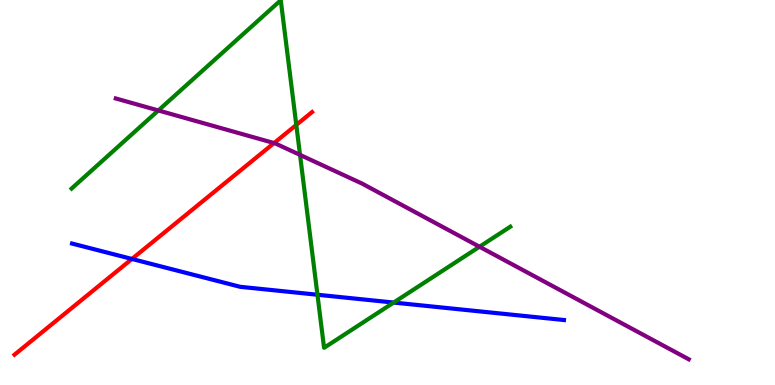[{'lines': ['blue', 'red'], 'intersections': [{'x': 1.7, 'y': 3.27}]}, {'lines': ['green', 'red'], 'intersections': [{'x': 3.82, 'y': 6.76}]}, {'lines': ['purple', 'red'], 'intersections': [{'x': 3.54, 'y': 6.28}]}, {'lines': ['blue', 'green'], 'intersections': [{'x': 4.1, 'y': 2.34}, {'x': 5.08, 'y': 2.14}]}, {'lines': ['blue', 'purple'], 'intersections': []}, {'lines': ['green', 'purple'], 'intersections': [{'x': 2.04, 'y': 7.13}, {'x': 3.87, 'y': 5.98}, {'x': 6.19, 'y': 3.59}]}]